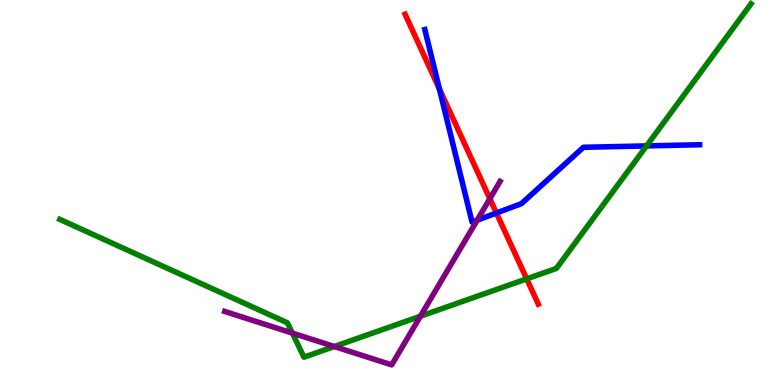[{'lines': ['blue', 'red'], 'intersections': [{'x': 5.67, 'y': 7.69}, {'x': 6.41, 'y': 4.47}]}, {'lines': ['green', 'red'], 'intersections': [{'x': 6.8, 'y': 2.76}]}, {'lines': ['purple', 'red'], 'intersections': [{'x': 6.32, 'y': 4.84}]}, {'lines': ['blue', 'green'], 'intersections': [{'x': 8.34, 'y': 6.21}]}, {'lines': ['blue', 'purple'], 'intersections': [{'x': 6.16, 'y': 4.28}]}, {'lines': ['green', 'purple'], 'intersections': [{'x': 3.77, 'y': 1.35}, {'x': 4.31, 'y': 1.0}, {'x': 5.42, 'y': 1.79}]}]